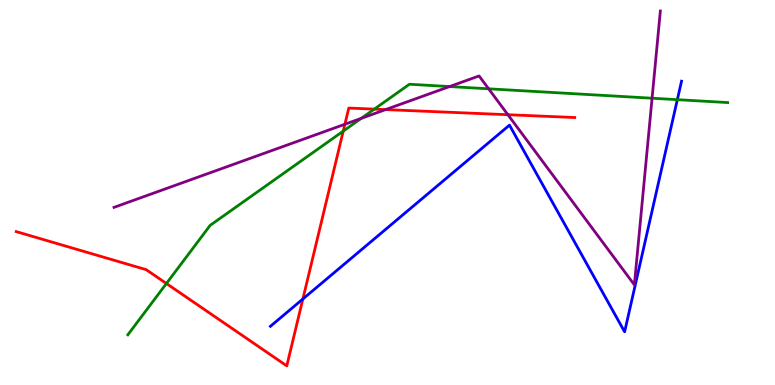[{'lines': ['blue', 'red'], 'intersections': [{'x': 3.91, 'y': 2.23}]}, {'lines': ['green', 'red'], 'intersections': [{'x': 2.15, 'y': 2.64}, {'x': 4.43, 'y': 6.59}, {'x': 4.83, 'y': 7.17}]}, {'lines': ['purple', 'red'], 'intersections': [{'x': 4.45, 'y': 6.77}, {'x': 4.98, 'y': 7.15}, {'x': 6.55, 'y': 7.02}]}, {'lines': ['blue', 'green'], 'intersections': [{'x': 8.74, 'y': 7.41}]}, {'lines': ['blue', 'purple'], 'intersections': []}, {'lines': ['green', 'purple'], 'intersections': [{'x': 4.66, 'y': 6.93}, {'x': 5.8, 'y': 7.75}, {'x': 6.31, 'y': 7.69}, {'x': 8.41, 'y': 7.45}]}]